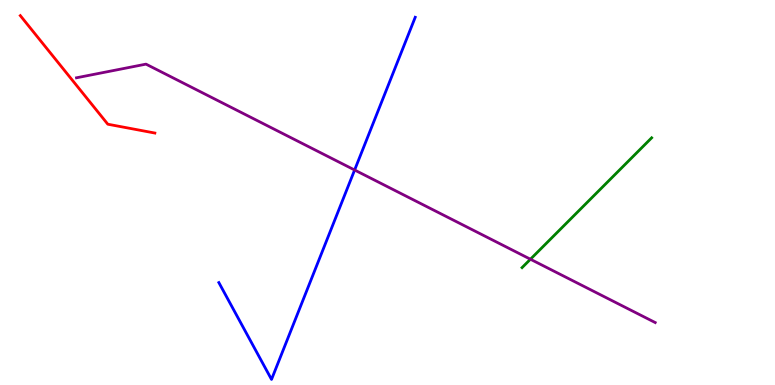[{'lines': ['blue', 'red'], 'intersections': []}, {'lines': ['green', 'red'], 'intersections': []}, {'lines': ['purple', 'red'], 'intersections': []}, {'lines': ['blue', 'green'], 'intersections': []}, {'lines': ['blue', 'purple'], 'intersections': [{'x': 4.58, 'y': 5.58}]}, {'lines': ['green', 'purple'], 'intersections': [{'x': 6.84, 'y': 3.27}]}]